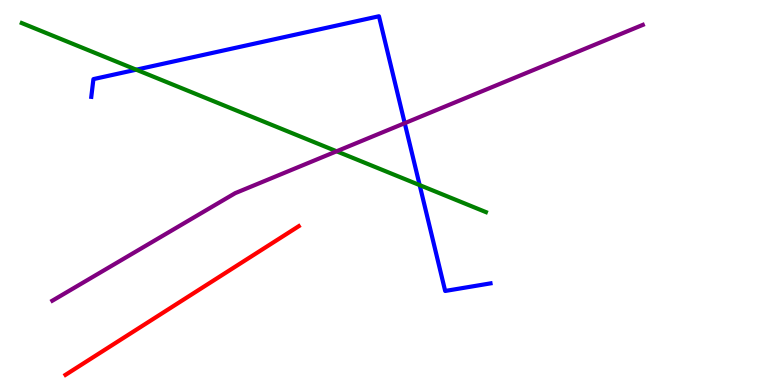[{'lines': ['blue', 'red'], 'intersections': []}, {'lines': ['green', 'red'], 'intersections': []}, {'lines': ['purple', 'red'], 'intersections': []}, {'lines': ['blue', 'green'], 'intersections': [{'x': 1.76, 'y': 8.19}, {'x': 5.41, 'y': 5.19}]}, {'lines': ['blue', 'purple'], 'intersections': [{'x': 5.22, 'y': 6.8}]}, {'lines': ['green', 'purple'], 'intersections': [{'x': 4.34, 'y': 6.07}]}]